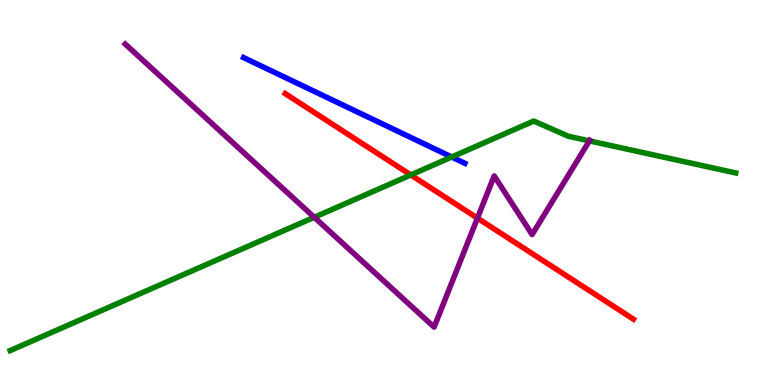[{'lines': ['blue', 'red'], 'intersections': []}, {'lines': ['green', 'red'], 'intersections': [{'x': 5.3, 'y': 5.46}]}, {'lines': ['purple', 'red'], 'intersections': [{'x': 6.16, 'y': 4.33}]}, {'lines': ['blue', 'green'], 'intersections': [{'x': 5.83, 'y': 5.92}]}, {'lines': ['blue', 'purple'], 'intersections': []}, {'lines': ['green', 'purple'], 'intersections': [{'x': 4.05, 'y': 4.36}, {'x': 7.6, 'y': 6.34}]}]